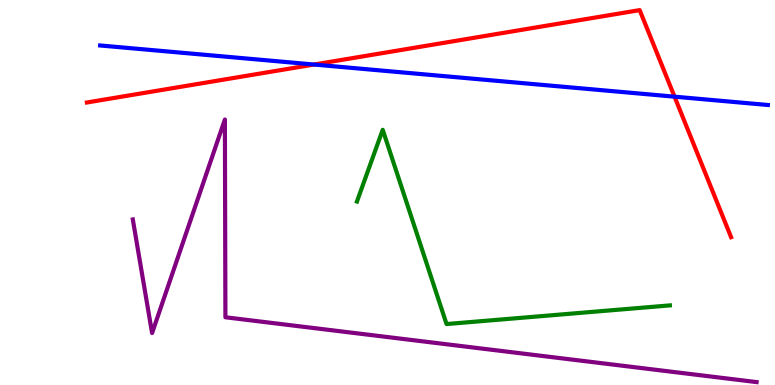[{'lines': ['blue', 'red'], 'intersections': [{'x': 4.05, 'y': 8.32}, {'x': 8.7, 'y': 7.49}]}, {'lines': ['green', 'red'], 'intersections': []}, {'lines': ['purple', 'red'], 'intersections': []}, {'lines': ['blue', 'green'], 'intersections': []}, {'lines': ['blue', 'purple'], 'intersections': []}, {'lines': ['green', 'purple'], 'intersections': []}]